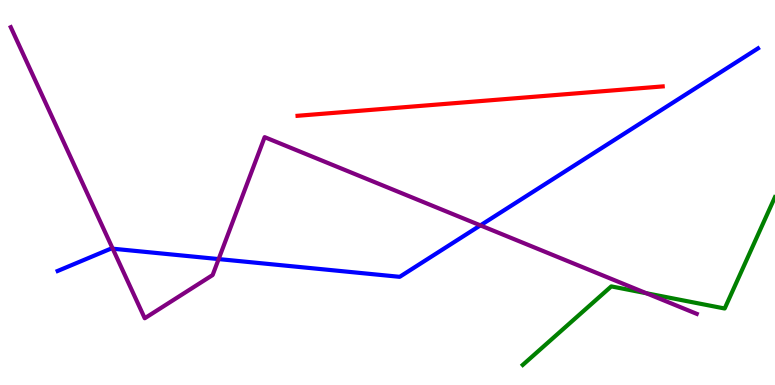[{'lines': ['blue', 'red'], 'intersections': []}, {'lines': ['green', 'red'], 'intersections': []}, {'lines': ['purple', 'red'], 'intersections': []}, {'lines': ['blue', 'green'], 'intersections': []}, {'lines': ['blue', 'purple'], 'intersections': [{'x': 1.45, 'y': 3.54}, {'x': 2.82, 'y': 3.27}, {'x': 6.2, 'y': 4.15}]}, {'lines': ['green', 'purple'], 'intersections': [{'x': 8.34, 'y': 2.38}]}]